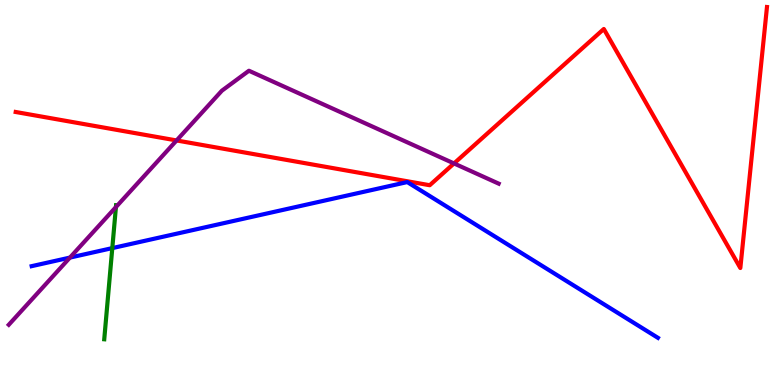[{'lines': ['blue', 'red'], 'intersections': []}, {'lines': ['green', 'red'], 'intersections': []}, {'lines': ['purple', 'red'], 'intersections': [{'x': 2.28, 'y': 6.35}, {'x': 5.86, 'y': 5.75}]}, {'lines': ['blue', 'green'], 'intersections': [{'x': 1.45, 'y': 3.56}]}, {'lines': ['blue', 'purple'], 'intersections': [{'x': 0.902, 'y': 3.31}]}, {'lines': ['green', 'purple'], 'intersections': [{'x': 1.5, 'y': 4.62}]}]